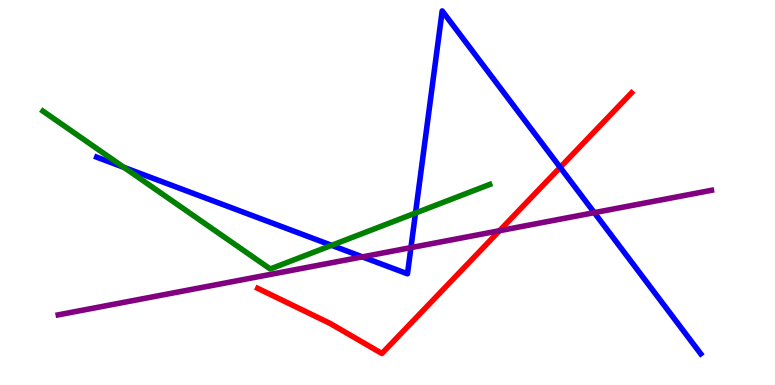[{'lines': ['blue', 'red'], 'intersections': [{'x': 7.23, 'y': 5.65}]}, {'lines': ['green', 'red'], 'intersections': []}, {'lines': ['purple', 'red'], 'intersections': [{'x': 6.44, 'y': 4.01}]}, {'lines': ['blue', 'green'], 'intersections': [{'x': 1.6, 'y': 5.65}, {'x': 4.28, 'y': 3.63}, {'x': 5.36, 'y': 4.47}]}, {'lines': ['blue', 'purple'], 'intersections': [{'x': 4.68, 'y': 3.33}, {'x': 5.3, 'y': 3.57}, {'x': 7.67, 'y': 4.48}]}, {'lines': ['green', 'purple'], 'intersections': []}]